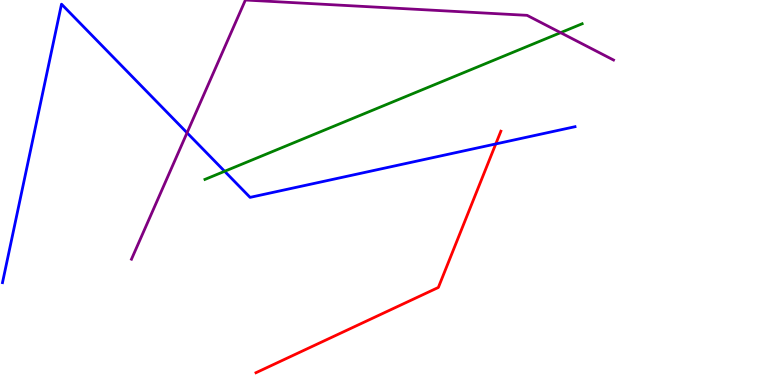[{'lines': ['blue', 'red'], 'intersections': [{'x': 6.4, 'y': 6.26}]}, {'lines': ['green', 'red'], 'intersections': []}, {'lines': ['purple', 'red'], 'intersections': []}, {'lines': ['blue', 'green'], 'intersections': [{'x': 2.9, 'y': 5.55}]}, {'lines': ['blue', 'purple'], 'intersections': [{'x': 2.41, 'y': 6.55}]}, {'lines': ['green', 'purple'], 'intersections': [{'x': 7.23, 'y': 9.15}]}]